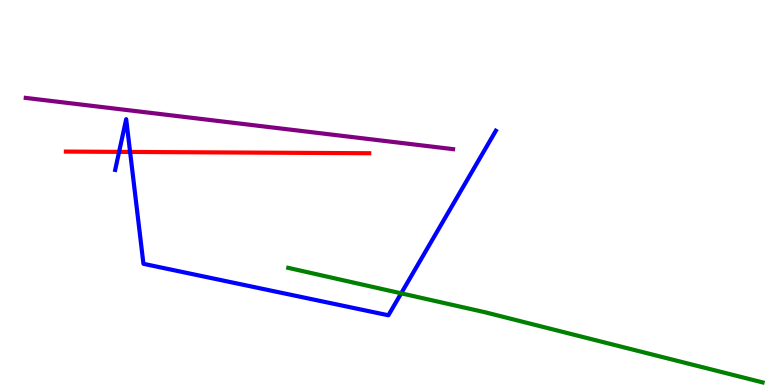[{'lines': ['blue', 'red'], 'intersections': [{'x': 1.54, 'y': 6.06}, {'x': 1.68, 'y': 6.05}]}, {'lines': ['green', 'red'], 'intersections': []}, {'lines': ['purple', 'red'], 'intersections': []}, {'lines': ['blue', 'green'], 'intersections': [{'x': 5.18, 'y': 2.38}]}, {'lines': ['blue', 'purple'], 'intersections': []}, {'lines': ['green', 'purple'], 'intersections': []}]